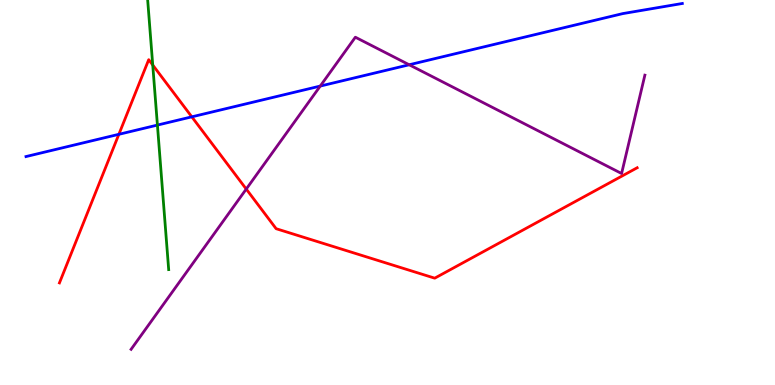[{'lines': ['blue', 'red'], 'intersections': [{'x': 1.53, 'y': 6.51}, {'x': 2.47, 'y': 6.97}]}, {'lines': ['green', 'red'], 'intersections': [{'x': 1.97, 'y': 8.31}]}, {'lines': ['purple', 'red'], 'intersections': [{'x': 3.18, 'y': 5.09}]}, {'lines': ['blue', 'green'], 'intersections': [{'x': 2.03, 'y': 6.75}]}, {'lines': ['blue', 'purple'], 'intersections': [{'x': 4.13, 'y': 7.76}, {'x': 5.28, 'y': 8.32}]}, {'lines': ['green', 'purple'], 'intersections': []}]